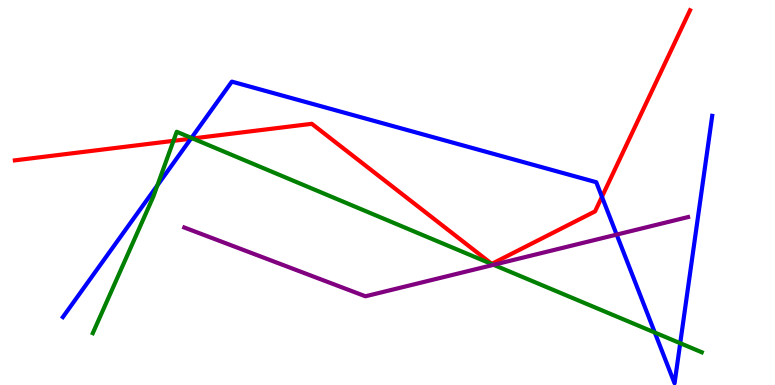[{'lines': ['blue', 'red'], 'intersections': [{'x': 2.46, 'y': 6.4}, {'x': 7.77, 'y': 4.89}]}, {'lines': ['green', 'red'], 'intersections': [{'x': 2.24, 'y': 6.34}, {'x': 2.49, 'y': 6.4}]}, {'lines': ['purple', 'red'], 'intersections': []}, {'lines': ['blue', 'green'], 'intersections': [{'x': 2.03, 'y': 5.18}, {'x': 2.47, 'y': 6.42}, {'x': 8.45, 'y': 1.36}, {'x': 8.78, 'y': 1.09}]}, {'lines': ['blue', 'purple'], 'intersections': [{'x': 7.96, 'y': 3.91}]}, {'lines': ['green', 'purple'], 'intersections': [{'x': 6.37, 'y': 3.12}]}]